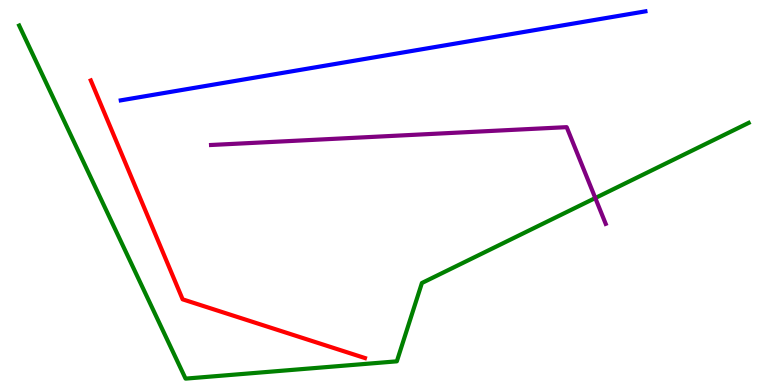[{'lines': ['blue', 'red'], 'intersections': []}, {'lines': ['green', 'red'], 'intersections': []}, {'lines': ['purple', 'red'], 'intersections': []}, {'lines': ['blue', 'green'], 'intersections': []}, {'lines': ['blue', 'purple'], 'intersections': []}, {'lines': ['green', 'purple'], 'intersections': [{'x': 7.68, 'y': 4.86}]}]